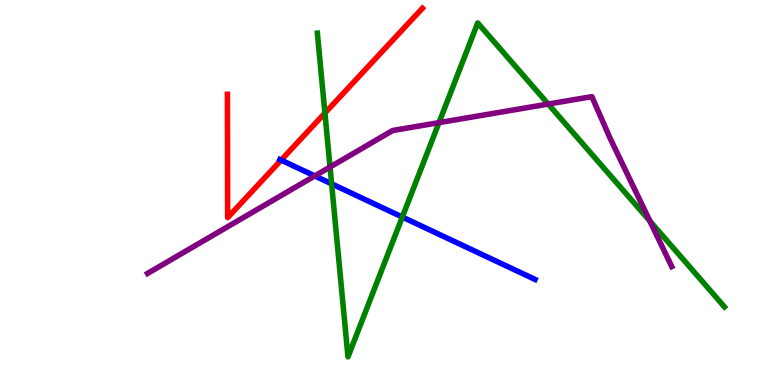[{'lines': ['blue', 'red'], 'intersections': [{'x': 3.63, 'y': 5.84}]}, {'lines': ['green', 'red'], 'intersections': [{'x': 4.19, 'y': 7.06}]}, {'lines': ['purple', 'red'], 'intersections': []}, {'lines': ['blue', 'green'], 'intersections': [{'x': 4.28, 'y': 5.23}, {'x': 5.19, 'y': 4.36}]}, {'lines': ['blue', 'purple'], 'intersections': [{'x': 4.06, 'y': 5.43}]}, {'lines': ['green', 'purple'], 'intersections': [{'x': 4.26, 'y': 5.66}, {'x': 5.66, 'y': 6.81}, {'x': 7.07, 'y': 7.3}, {'x': 8.39, 'y': 4.26}]}]